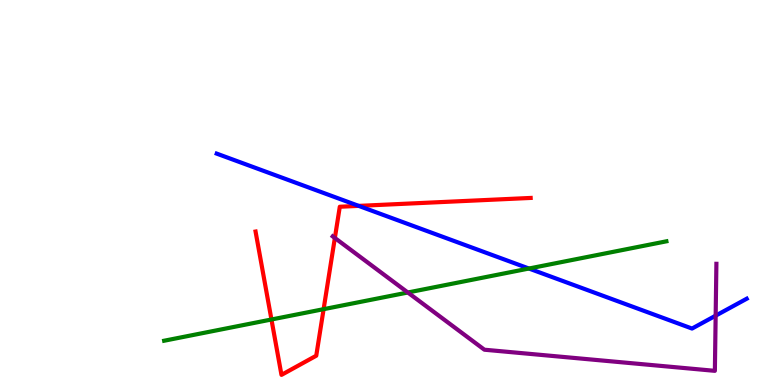[{'lines': ['blue', 'red'], 'intersections': [{'x': 4.63, 'y': 4.65}]}, {'lines': ['green', 'red'], 'intersections': [{'x': 3.5, 'y': 1.7}, {'x': 4.18, 'y': 1.97}]}, {'lines': ['purple', 'red'], 'intersections': [{'x': 4.32, 'y': 3.82}]}, {'lines': ['blue', 'green'], 'intersections': [{'x': 6.82, 'y': 3.03}]}, {'lines': ['blue', 'purple'], 'intersections': [{'x': 9.23, 'y': 1.8}]}, {'lines': ['green', 'purple'], 'intersections': [{'x': 5.26, 'y': 2.4}]}]